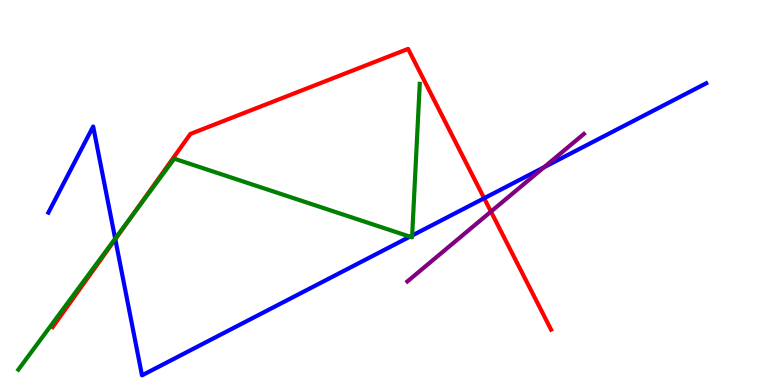[{'lines': ['blue', 'red'], 'intersections': [{'x': 1.49, 'y': 3.79}, {'x': 6.25, 'y': 4.85}]}, {'lines': ['green', 'red'], 'intersections': [{'x': 1.69, 'y': 4.36}]}, {'lines': ['purple', 'red'], 'intersections': [{'x': 6.33, 'y': 4.5}]}, {'lines': ['blue', 'green'], 'intersections': [{'x': 1.49, 'y': 3.8}, {'x': 5.29, 'y': 3.85}, {'x': 5.32, 'y': 3.88}]}, {'lines': ['blue', 'purple'], 'intersections': [{'x': 7.02, 'y': 5.66}]}, {'lines': ['green', 'purple'], 'intersections': []}]